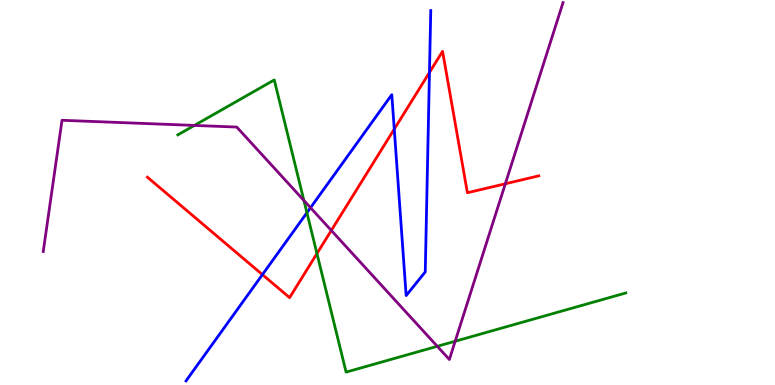[{'lines': ['blue', 'red'], 'intersections': [{'x': 3.39, 'y': 2.87}, {'x': 5.09, 'y': 6.65}, {'x': 5.54, 'y': 8.12}]}, {'lines': ['green', 'red'], 'intersections': [{'x': 4.09, 'y': 3.41}]}, {'lines': ['purple', 'red'], 'intersections': [{'x': 4.28, 'y': 4.01}, {'x': 6.52, 'y': 5.23}]}, {'lines': ['blue', 'green'], 'intersections': [{'x': 3.96, 'y': 4.47}]}, {'lines': ['blue', 'purple'], 'intersections': [{'x': 4.01, 'y': 4.6}]}, {'lines': ['green', 'purple'], 'intersections': [{'x': 2.51, 'y': 6.74}, {'x': 3.92, 'y': 4.79}, {'x': 5.64, 'y': 1.0}, {'x': 5.87, 'y': 1.14}]}]